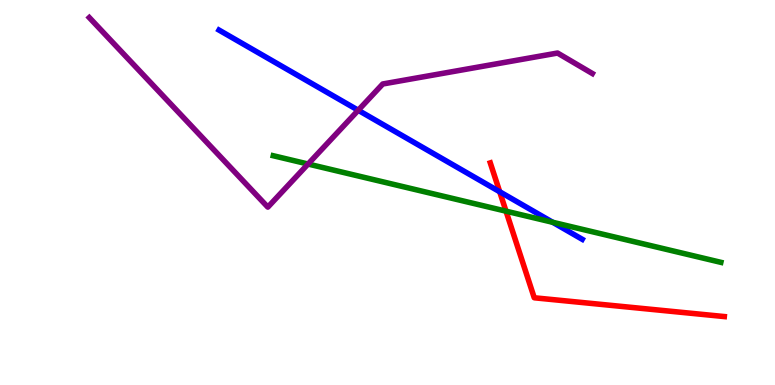[{'lines': ['blue', 'red'], 'intersections': [{'x': 6.45, 'y': 5.02}]}, {'lines': ['green', 'red'], 'intersections': [{'x': 6.53, 'y': 4.52}]}, {'lines': ['purple', 'red'], 'intersections': []}, {'lines': ['blue', 'green'], 'intersections': [{'x': 7.13, 'y': 4.23}]}, {'lines': ['blue', 'purple'], 'intersections': [{'x': 4.62, 'y': 7.14}]}, {'lines': ['green', 'purple'], 'intersections': [{'x': 3.98, 'y': 5.74}]}]